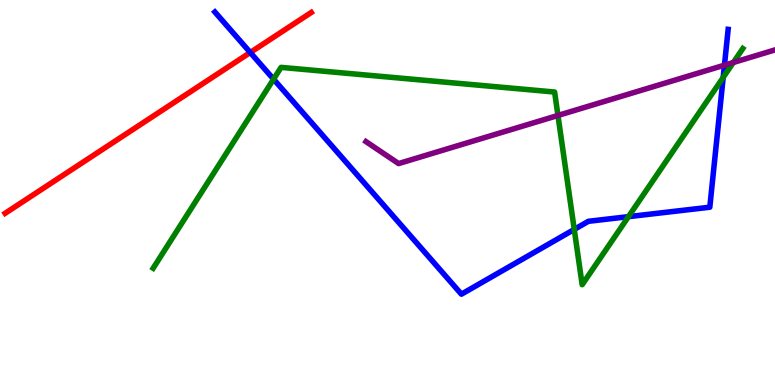[{'lines': ['blue', 'red'], 'intersections': [{'x': 3.23, 'y': 8.64}]}, {'lines': ['green', 'red'], 'intersections': []}, {'lines': ['purple', 'red'], 'intersections': []}, {'lines': ['blue', 'green'], 'intersections': [{'x': 3.53, 'y': 7.94}, {'x': 7.41, 'y': 4.04}, {'x': 8.11, 'y': 4.37}, {'x': 9.33, 'y': 7.99}]}, {'lines': ['blue', 'purple'], 'intersections': [{'x': 9.35, 'y': 8.31}]}, {'lines': ['green', 'purple'], 'intersections': [{'x': 7.2, 'y': 7.0}, {'x': 9.46, 'y': 8.38}]}]